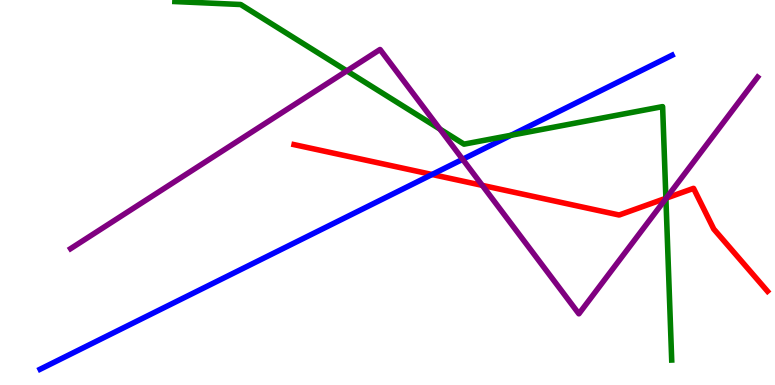[{'lines': ['blue', 'red'], 'intersections': [{'x': 5.57, 'y': 5.47}]}, {'lines': ['green', 'red'], 'intersections': [{'x': 8.59, 'y': 4.85}]}, {'lines': ['purple', 'red'], 'intersections': [{'x': 6.22, 'y': 5.19}, {'x': 8.6, 'y': 4.85}]}, {'lines': ['blue', 'green'], 'intersections': [{'x': 6.59, 'y': 6.49}]}, {'lines': ['blue', 'purple'], 'intersections': [{'x': 5.97, 'y': 5.86}]}, {'lines': ['green', 'purple'], 'intersections': [{'x': 4.48, 'y': 8.16}, {'x': 5.68, 'y': 6.65}, {'x': 8.59, 'y': 4.84}]}]